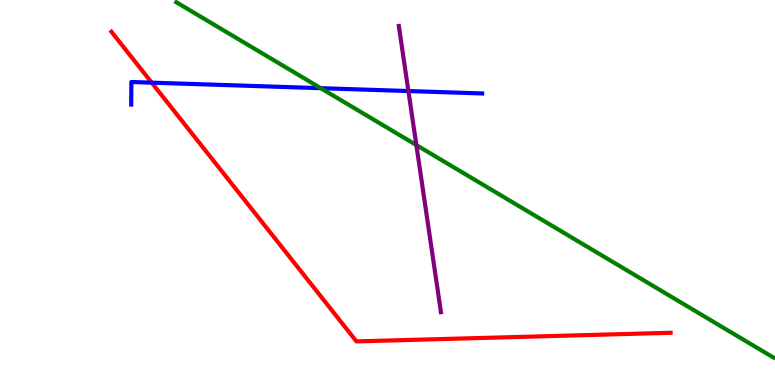[{'lines': ['blue', 'red'], 'intersections': [{'x': 1.96, 'y': 7.85}]}, {'lines': ['green', 'red'], 'intersections': []}, {'lines': ['purple', 'red'], 'intersections': []}, {'lines': ['blue', 'green'], 'intersections': [{'x': 4.14, 'y': 7.71}]}, {'lines': ['blue', 'purple'], 'intersections': [{'x': 5.27, 'y': 7.64}]}, {'lines': ['green', 'purple'], 'intersections': [{'x': 5.37, 'y': 6.23}]}]